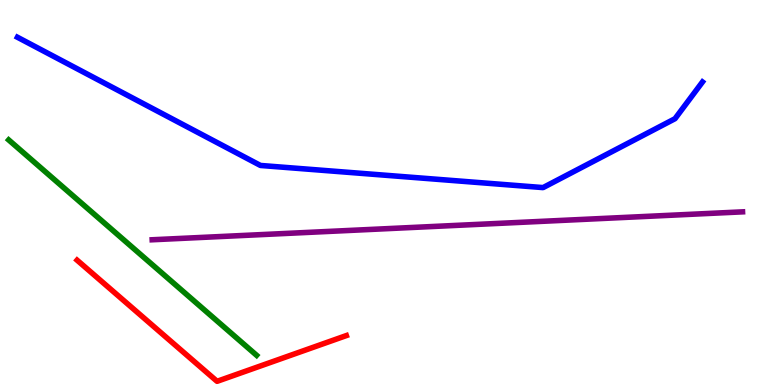[{'lines': ['blue', 'red'], 'intersections': []}, {'lines': ['green', 'red'], 'intersections': []}, {'lines': ['purple', 'red'], 'intersections': []}, {'lines': ['blue', 'green'], 'intersections': []}, {'lines': ['blue', 'purple'], 'intersections': []}, {'lines': ['green', 'purple'], 'intersections': []}]